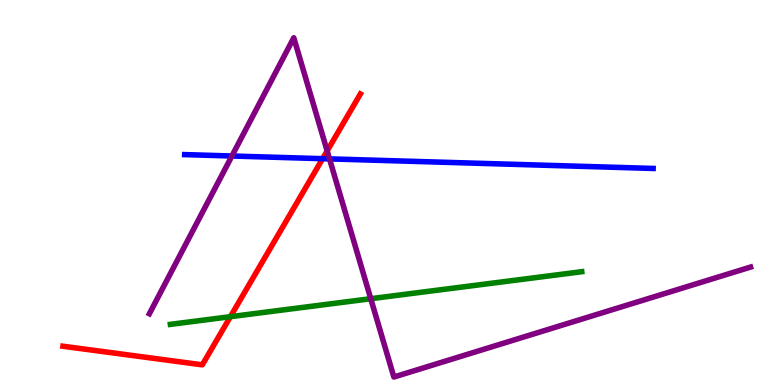[{'lines': ['blue', 'red'], 'intersections': [{'x': 4.16, 'y': 5.88}]}, {'lines': ['green', 'red'], 'intersections': [{'x': 2.97, 'y': 1.77}]}, {'lines': ['purple', 'red'], 'intersections': [{'x': 4.22, 'y': 6.08}]}, {'lines': ['blue', 'green'], 'intersections': []}, {'lines': ['blue', 'purple'], 'intersections': [{'x': 2.99, 'y': 5.95}, {'x': 4.25, 'y': 5.87}]}, {'lines': ['green', 'purple'], 'intersections': [{'x': 4.78, 'y': 2.24}]}]